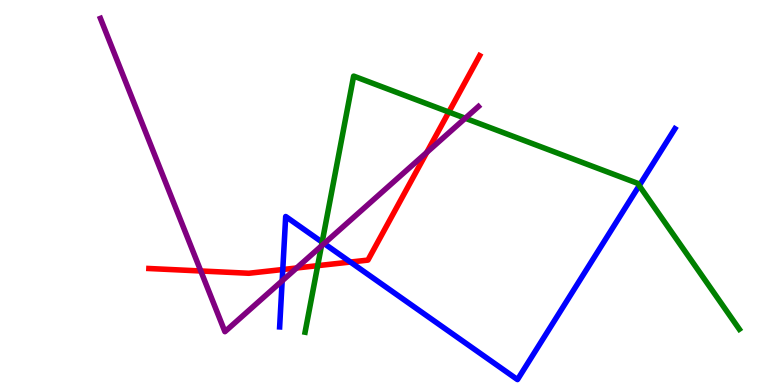[{'lines': ['blue', 'red'], 'intersections': [{'x': 3.65, 'y': 3.0}, {'x': 4.52, 'y': 3.19}]}, {'lines': ['green', 'red'], 'intersections': [{'x': 4.1, 'y': 3.1}, {'x': 5.79, 'y': 7.09}]}, {'lines': ['purple', 'red'], 'intersections': [{'x': 2.59, 'y': 2.96}, {'x': 3.83, 'y': 3.04}, {'x': 5.51, 'y': 6.04}]}, {'lines': ['blue', 'green'], 'intersections': [{'x': 4.16, 'y': 3.71}, {'x': 8.25, 'y': 5.18}]}, {'lines': ['blue', 'purple'], 'intersections': [{'x': 3.64, 'y': 2.71}, {'x': 4.18, 'y': 3.67}]}, {'lines': ['green', 'purple'], 'intersections': [{'x': 4.15, 'y': 3.61}, {'x': 6.0, 'y': 6.93}]}]